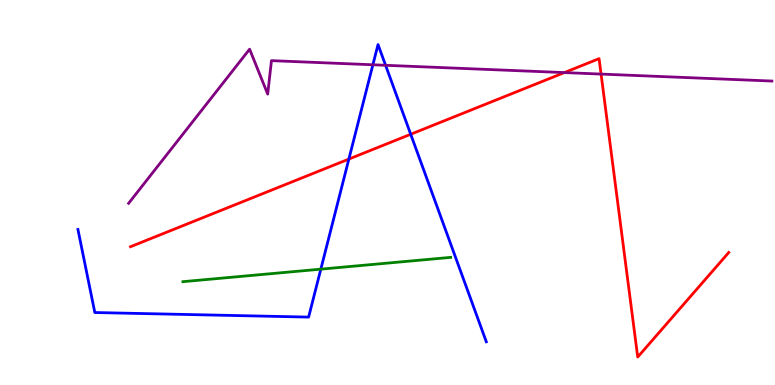[{'lines': ['blue', 'red'], 'intersections': [{'x': 4.5, 'y': 5.87}, {'x': 5.3, 'y': 6.51}]}, {'lines': ['green', 'red'], 'intersections': []}, {'lines': ['purple', 'red'], 'intersections': [{'x': 7.28, 'y': 8.11}, {'x': 7.76, 'y': 8.08}]}, {'lines': ['blue', 'green'], 'intersections': [{'x': 4.14, 'y': 3.01}]}, {'lines': ['blue', 'purple'], 'intersections': [{'x': 4.81, 'y': 8.32}, {'x': 4.98, 'y': 8.3}]}, {'lines': ['green', 'purple'], 'intersections': []}]